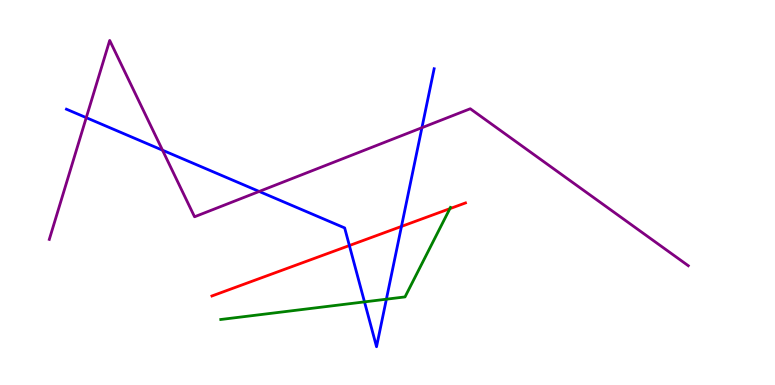[{'lines': ['blue', 'red'], 'intersections': [{'x': 4.51, 'y': 3.62}, {'x': 5.18, 'y': 4.12}]}, {'lines': ['green', 'red'], 'intersections': [{'x': 5.8, 'y': 4.58}]}, {'lines': ['purple', 'red'], 'intersections': []}, {'lines': ['blue', 'green'], 'intersections': [{'x': 4.7, 'y': 2.16}, {'x': 4.99, 'y': 2.23}]}, {'lines': ['blue', 'purple'], 'intersections': [{'x': 1.11, 'y': 6.94}, {'x': 2.1, 'y': 6.1}, {'x': 3.34, 'y': 5.03}, {'x': 5.44, 'y': 6.68}]}, {'lines': ['green', 'purple'], 'intersections': []}]